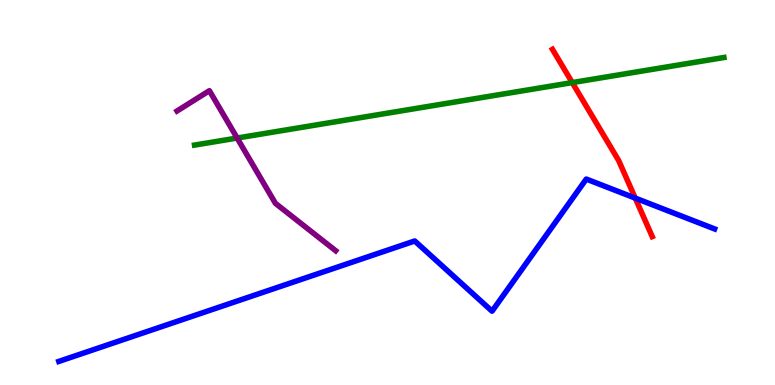[{'lines': ['blue', 'red'], 'intersections': [{'x': 8.2, 'y': 4.85}]}, {'lines': ['green', 'red'], 'intersections': [{'x': 7.38, 'y': 7.85}]}, {'lines': ['purple', 'red'], 'intersections': []}, {'lines': ['blue', 'green'], 'intersections': []}, {'lines': ['blue', 'purple'], 'intersections': []}, {'lines': ['green', 'purple'], 'intersections': [{'x': 3.06, 'y': 6.41}]}]